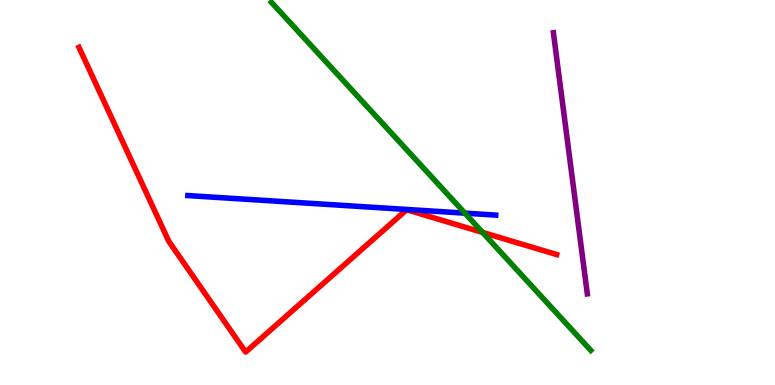[{'lines': ['blue', 'red'], 'intersections': []}, {'lines': ['green', 'red'], 'intersections': [{'x': 6.23, 'y': 3.96}]}, {'lines': ['purple', 'red'], 'intersections': []}, {'lines': ['blue', 'green'], 'intersections': [{'x': 6.0, 'y': 4.46}]}, {'lines': ['blue', 'purple'], 'intersections': []}, {'lines': ['green', 'purple'], 'intersections': []}]